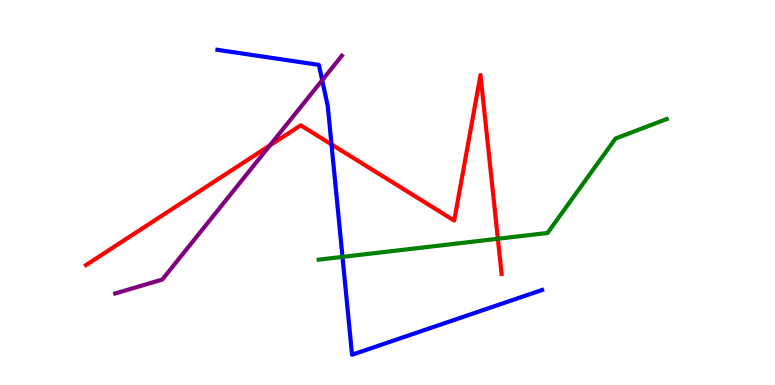[{'lines': ['blue', 'red'], 'intersections': [{'x': 4.28, 'y': 6.25}]}, {'lines': ['green', 'red'], 'intersections': [{'x': 6.42, 'y': 3.8}]}, {'lines': ['purple', 'red'], 'intersections': [{'x': 3.48, 'y': 6.22}]}, {'lines': ['blue', 'green'], 'intersections': [{'x': 4.42, 'y': 3.33}]}, {'lines': ['blue', 'purple'], 'intersections': [{'x': 4.16, 'y': 7.92}]}, {'lines': ['green', 'purple'], 'intersections': []}]